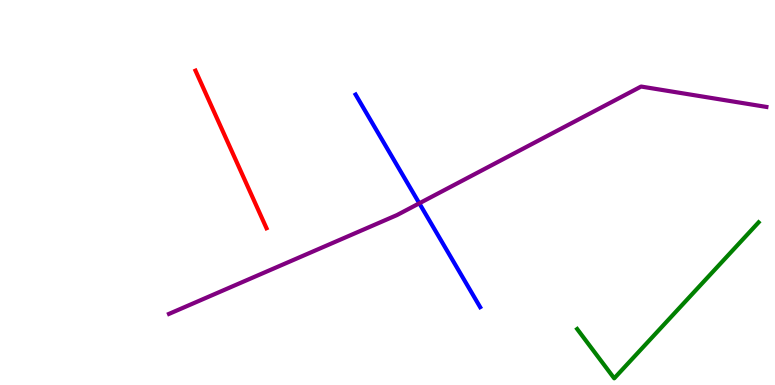[{'lines': ['blue', 'red'], 'intersections': []}, {'lines': ['green', 'red'], 'intersections': []}, {'lines': ['purple', 'red'], 'intersections': []}, {'lines': ['blue', 'green'], 'intersections': []}, {'lines': ['blue', 'purple'], 'intersections': [{'x': 5.41, 'y': 4.72}]}, {'lines': ['green', 'purple'], 'intersections': []}]